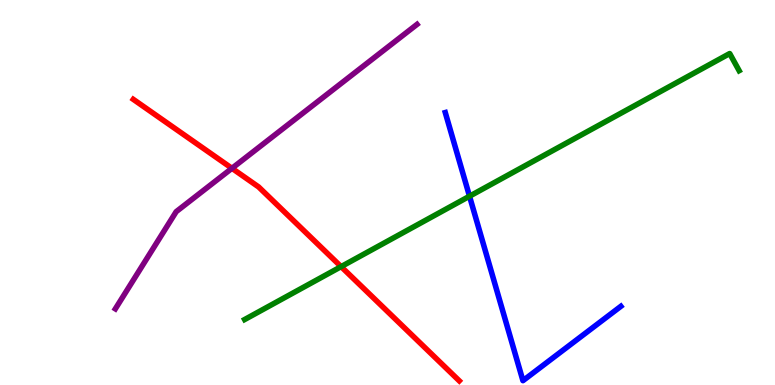[{'lines': ['blue', 'red'], 'intersections': []}, {'lines': ['green', 'red'], 'intersections': [{'x': 4.4, 'y': 3.07}]}, {'lines': ['purple', 'red'], 'intersections': [{'x': 2.99, 'y': 5.63}]}, {'lines': ['blue', 'green'], 'intersections': [{'x': 6.06, 'y': 4.9}]}, {'lines': ['blue', 'purple'], 'intersections': []}, {'lines': ['green', 'purple'], 'intersections': []}]